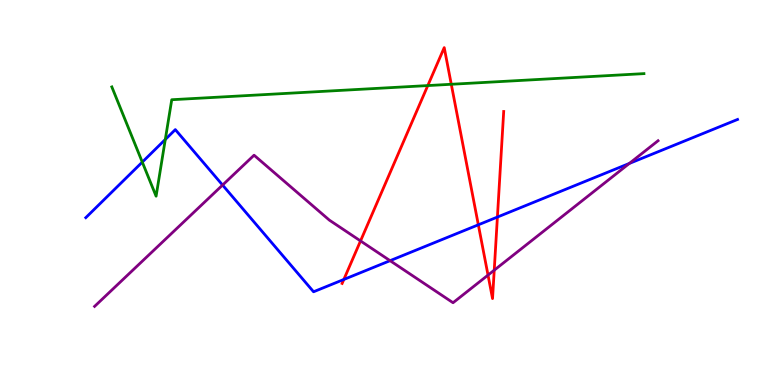[{'lines': ['blue', 'red'], 'intersections': [{'x': 4.44, 'y': 2.74}, {'x': 6.17, 'y': 4.16}, {'x': 6.42, 'y': 4.36}]}, {'lines': ['green', 'red'], 'intersections': [{'x': 5.52, 'y': 7.78}, {'x': 5.82, 'y': 7.81}]}, {'lines': ['purple', 'red'], 'intersections': [{'x': 4.65, 'y': 3.74}, {'x': 6.3, 'y': 2.85}, {'x': 6.38, 'y': 2.98}]}, {'lines': ['blue', 'green'], 'intersections': [{'x': 1.84, 'y': 5.79}, {'x': 2.13, 'y': 6.38}]}, {'lines': ['blue', 'purple'], 'intersections': [{'x': 2.87, 'y': 5.19}, {'x': 5.03, 'y': 3.23}, {'x': 8.12, 'y': 5.75}]}, {'lines': ['green', 'purple'], 'intersections': []}]